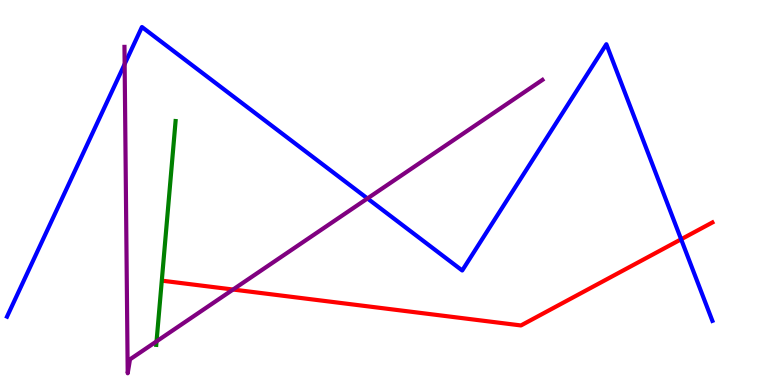[{'lines': ['blue', 'red'], 'intersections': [{'x': 8.79, 'y': 3.78}]}, {'lines': ['green', 'red'], 'intersections': []}, {'lines': ['purple', 'red'], 'intersections': [{'x': 3.01, 'y': 2.48}]}, {'lines': ['blue', 'green'], 'intersections': []}, {'lines': ['blue', 'purple'], 'intersections': [{'x': 1.61, 'y': 8.33}, {'x': 4.74, 'y': 4.85}]}, {'lines': ['green', 'purple'], 'intersections': [{'x': 2.02, 'y': 1.13}]}]